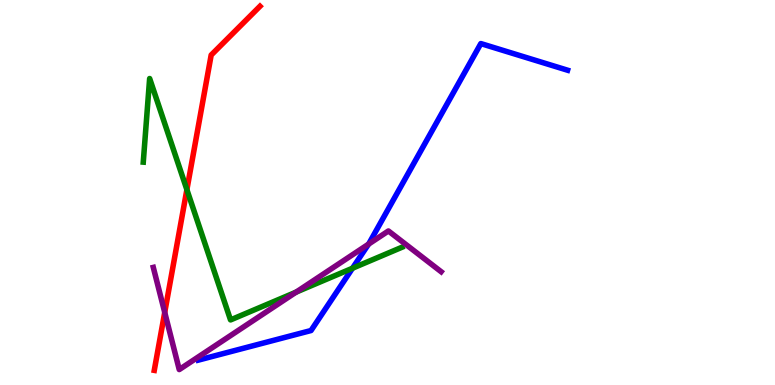[{'lines': ['blue', 'red'], 'intersections': []}, {'lines': ['green', 'red'], 'intersections': [{'x': 2.41, 'y': 5.07}]}, {'lines': ['purple', 'red'], 'intersections': [{'x': 2.13, 'y': 1.89}]}, {'lines': ['blue', 'green'], 'intersections': [{'x': 4.55, 'y': 3.03}]}, {'lines': ['blue', 'purple'], 'intersections': [{'x': 4.76, 'y': 3.66}]}, {'lines': ['green', 'purple'], 'intersections': [{'x': 3.82, 'y': 2.41}]}]